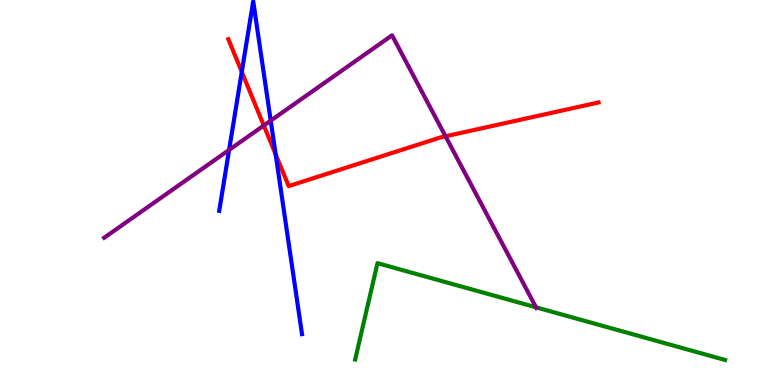[{'lines': ['blue', 'red'], 'intersections': [{'x': 3.12, 'y': 8.13}, {'x': 3.56, 'y': 5.99}]}, {'lines': ['green', 'red'], 'intersections': []}, {'lines': ['purple', 'red'], 'intersections': [{'x': 3.4, 'y': 6.74}, {'x': 5.75, 'y': 6.46}]}, {'lines': ['blue', 'green'], 'intersections': []}, {'lines': ['blue', 'purple'], 'intersections': [{'x': 2.96, 'y': 6.11}, {'x': 3.49, 'y': 6.87}]}, {'lines': ['green', 'purple'], 'intersections': [{'x': 6.92, 'y': 2.02}]}]